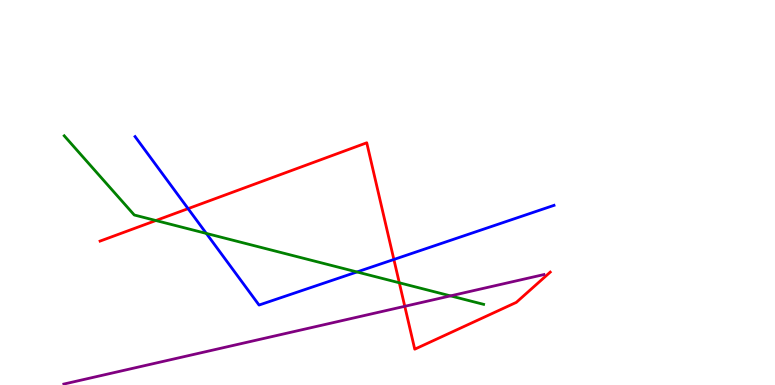[{'lines': ['blue', 'red'], 'intersections': [{'x': 2.43, 'y': 4.58}, {'x': 5.08, 'y': 3.26}]}, {'lines': ['green', 'red'], 'intersections': [{'x': 2.01, 'y': 4.27}, {'x': 5.15, 'y': 2.65}]}, {'lines': ['purple', 'red'], 'intersections': [{'x': 5.22, 'y': 2.04}]}, {'lines': ['blue', 'green'], 'intersections': [{'x': 2.66, 'y': 3.94}, {'x': 4.61, 'y': 2.94}]}, {'lines': ['blue', 'purple'], 'intersections': []}, {'lines': ['green', 'purple'], 'intersections': [{'x': 5.81, 'y': 2.31}]}]